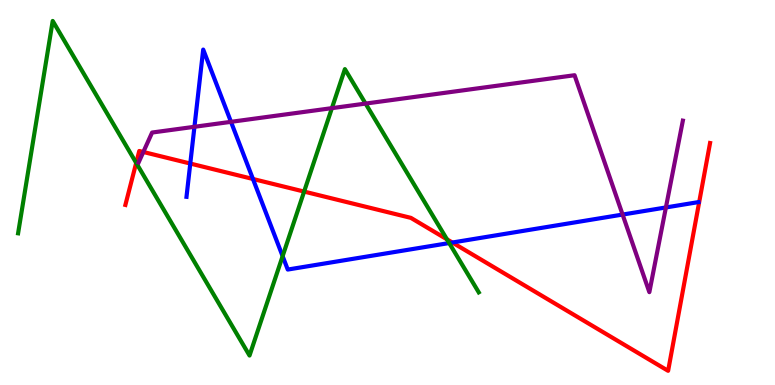[{'lines': ['blue', 'red'], 'intersections': [{'x': 2.46, 'y': 5.75}, {'x': 3.26, 'y': 5.35}, {'x': 5.84, 'y': 3.7}]}, {'lines': ['green', 'red'], 'intersections': [{'x': 1.76, 'y': 5.77}, {'x': 3.92, 'y': 5.02}, {'x': 5.77, 'y': 3.78}]}, {'lines': ['purple', 'red'], 'intersections': [{'x': 1.85, 'y': 6.05}]}, {'lines': ['blue', 'green'], 'intersections': [{'x': 3.65, 'y': 3.35}, {'x': 5.8, 'y': 3.69}]}, {'lines': ['blue', 'purple'], 'intersections': [{'x': 2.51, 'y': 6.71}, {'x': 2.98, 'y': 6.84}, {'x': 8.03, 'y': 4.43}, {'x': 8.59, 'y': 4.61}]}, {'lines': ['green', 'purple'], 'intersections': [{'x': 4.28, 'y': 7.19}, {'x': 4.72, 'y': 7.31}]}]